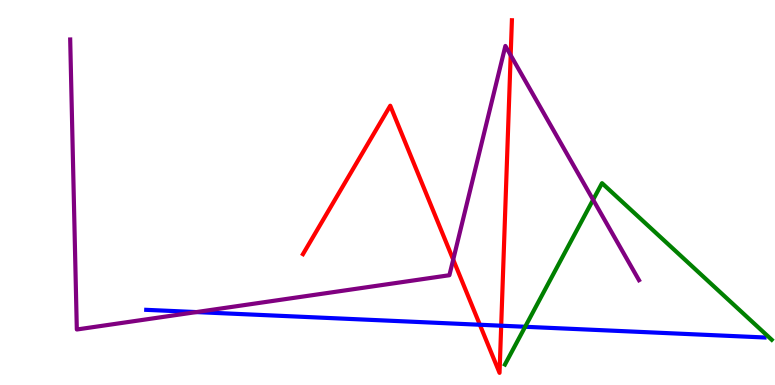[{'lines': ['blue', 'red'], 'intersections': [{'x': 6.19, 'y': 1.56}, {'x': 6.47, 'y': 1.54}]}, {'lines': ['green', 'red'], 'intersections': []}, {'lines': ['purple', 'red'], 'intersections': [{'x': 5.85, 'y': 3.26}, {'x': 6.59, 'y': 8.57}]}, {'lines': ['blue', 'green'], 'intersections': [{'x': 6.78, 'y': 1.51}]}, {'lines': ['blue', 'purple'], 'intersections': [{'x': 2.53, 'y': 1.89}]}, {'lines': ['green', 'purple'], 'intersections': [{'x': 7.65, 'y': 4.81}]}]